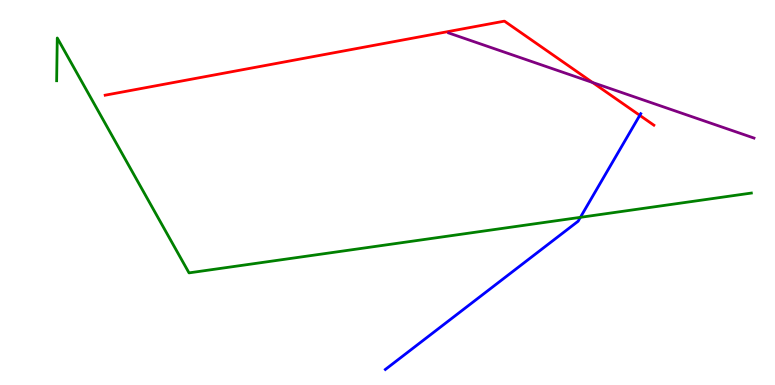[{'lines': ['blue', 'red'], 'intersections': [{'x': 8.26, 'y': 7.0}]}, {'lines': ['green', 'red'], 'intersections': []}, {'lines': ['purple', 'red'], 'intersections': [{'x': 7.65, 'y': 7.86}]}, {'lines': ['blue', 'green'], 'intersections': [{'x': 7.49, 'y': 4.36}]}, {'lines': ['blue', 'purple'], 'intersections': []}, {'lines': ['green', 'purple'], 'intersections': []}]